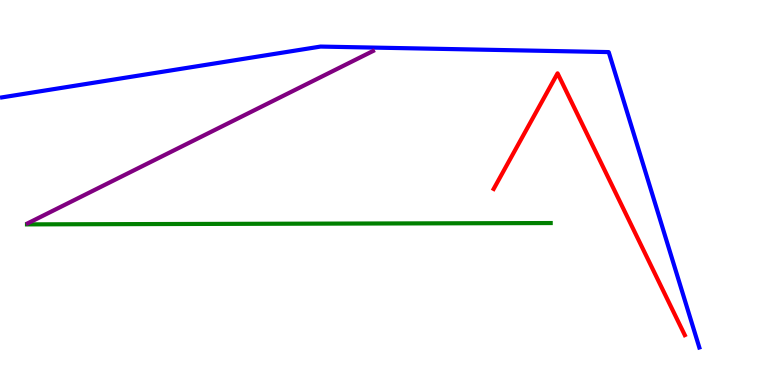[{'lines': ['blue', 'red'], 'intersections': []}, {'lines': ['green', 'red'], 'intersections': []}, {'lines': ['purple', 'red'], 'intersections': []}, {'lines': ['blue', 'green'], 'intersections': []}, {'lines': ['blue', 'purple'], 'intersections': []}, {'lines': ['green', 'purple'], 'intersections': []}]